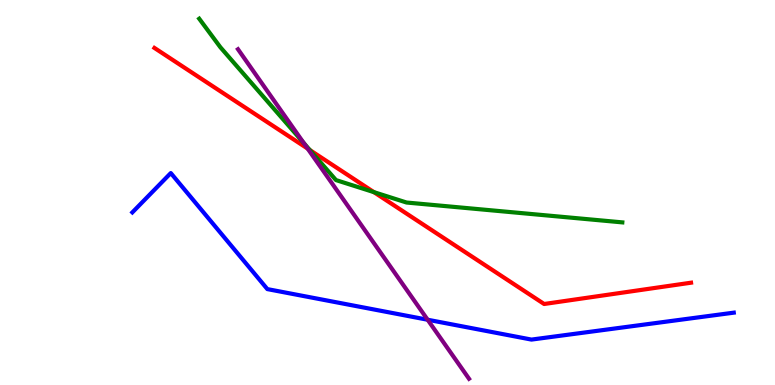[{'lines': ['blue', 'red'], 'intersections': []}, {'lines': ['green', 'red'], 'intersections': [{'x': 4.0, 'y': 6.1}, {'x': 4.82, 'y': 5.01}]}, {'lines': ['purple', 'red'], 'intersections': [{'x': 3.97, 'y': 6.14}]}, {'lines': ['blue', 'green'], 'intersections': []}, {'lines': ['blue', 'purple'], 'intersections': [{'x': 5.52, 'y': 1.7}]}, {'lines': ['green', 'purple'], 'intersections': [{'x': 3.92, 'y': 6.28}]}]